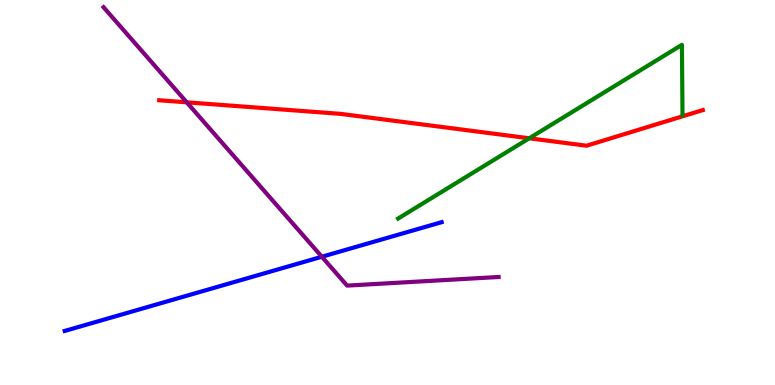[{'lines': ['blue', 'red'], 'intersections': []}, {'lines': ['green', 'red'], 'intersections': [{'x': 6.83, 'y': 6.41}]}, {'lines': ['purple', 'red'], 'intersections': [{'x': 2.41, 'y': 7.34}]}, {'lines': ['blue', 'green'], 'intersections': []}, {'lines': ['blue', 'purple'], 'intersections': [{'x': 4.15, 'y': 3.33}]}, {'lines': ['green', 'purple'], 'intersections': []}]